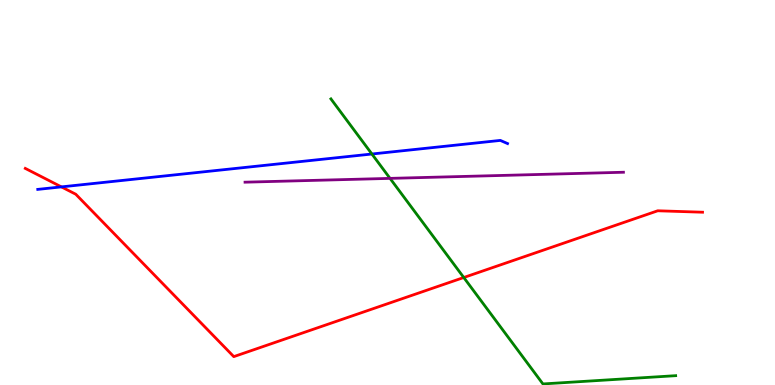[{'lines': ['blue', 'red'], 'intersections': [{'x': 0.792, 'y': 5.15}]}, {'lines': ['green', 'red'], 'intersections': [{'x': 5.98, 'y': 2.79}]}, {'lines': ['purple', 'red'], 'intersections': []}, {'lines': ['blue', 'green'], 'intersections': [{'x': 4.8, 'y': 6.0}]}, {'lines': ['blue', 'purple'], 'intersections': []}, {'lines': ['green', 'purple'], 'intersections': [{'x': 5.03, 'y': 5.37}]}]